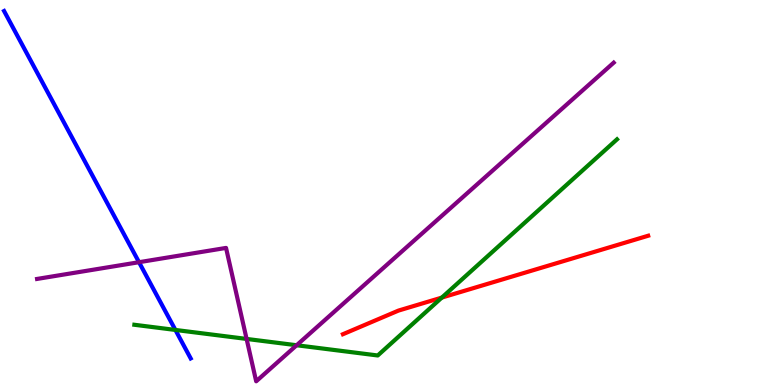[{'lines': ['blue', 'red'], 'intersections': []}, {'lines': ['green', 'red'], 'intersections': [{'x': 5.7, 'y': 2.27}]}, {'lines': ['purple', 'red'], 'intersections': []}, {'lines': ['blue', 'green'], 'intersections': [{'x': 2.26, 'y': 1.43}]}, {'lines': ['blue', 'purple'], 'intersections': [{'x': 1.79, 'y': 3.19}]}, {'lines': ['green', 'purple'], 'intersections': [{'x': 3.18, 'y': 1.2}, {'x': 3.83, 'y': 1.03}]}]